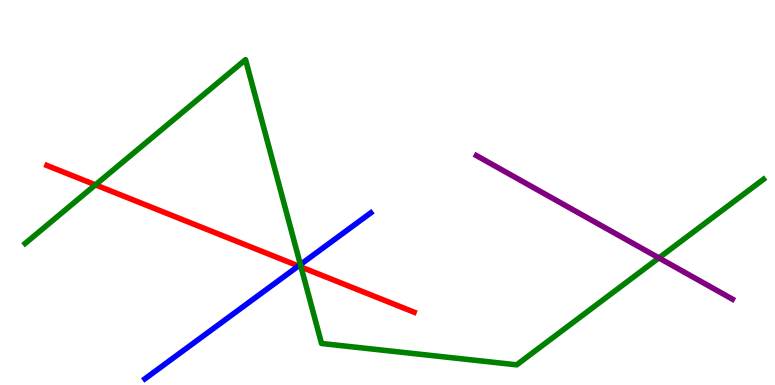[{'lines': ['blue', 'red'], 'intersections': [{'x': 3.85, 'y': 3.09}]}, {'lines': ['green', 'red'], 'intersections': [{'x': 1.23, 'y': 5.2}, {'x': 3.88, 'y': 3.06}]}, {'lines': ['purple', 'red'], 'intersections': []}, {'lines': ['blue', 'green'], 'intersections': [{'x': 3.88, 'y': 3.13}]}, {'lines': ['blue', 'purple'], 'intersections': []}, {'lines': ['green', 'purple'], 'intersections': [{'x': 8.5, 'y': 3.3}]}]